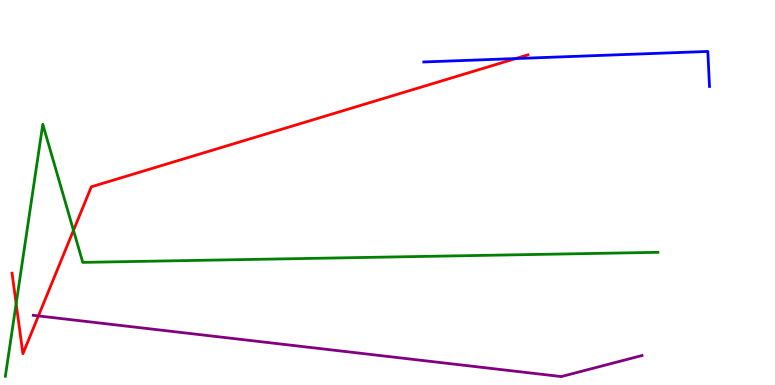[{'lines': ['blue', 'red'], 'intersections': [{'x': 6.65, 'y': 8.48}]}, {'lines': ['green', 'red'], 'intersections': [{'x': 0.208, 'y': 2.11}, {'x': 0.948, 'y': 4.02}]}, {'lines': ['purple', 'red'], 'intersections': [{'x': 0.496, 'y': 1.79}]}, {'lines': ['blue', 'green'], 'intersections': []}, {'lines': ['blue', 'purple'], 'intersections': []}, {'lines': ['green', 'purple'], 'intersections': []}]